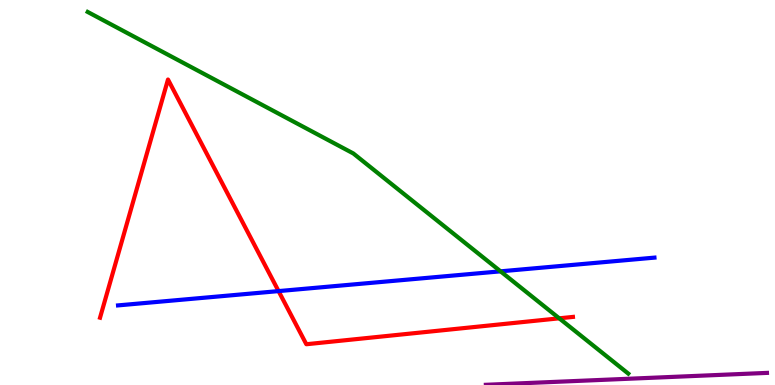[{'lines': ['blue', 'red'], 'intersections': [{'x': 3.59, 'y': 2.44}]}, {'lines': ['green', 'red'], 'intersections': [{'x': 7.22, 'y': 1.73}]}, {'lines': ['purple', 'red'], 'intersections': []}, {'lines': ['blue', 'green'], 'intersections': [{'x': 6.46, 'y': 2.95}]}, {'lines': ['blue', 'purple'], 'intersections': []}, {'lines': ['green', 'purple'], 'intersections': []}]